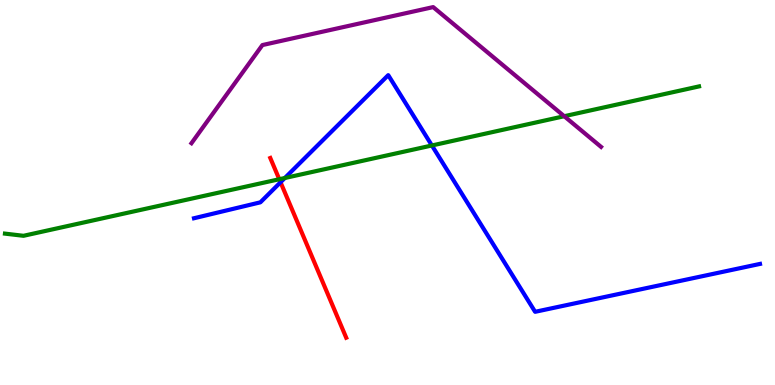[{'lines': ['blue', 'red'], 'intersections': [{'x': 3.62, 'y': 5.27}]}, {'lines': ['green', 'red'], 'intersections': [{'x': 3.6, 'y': 5.34}]}, {'lines': ['purple', 'red'], 'intersections': []}, {'lines': ['blue', 'green'], 'intersections': [{'x': 3.68, 'y': 5.38}, {'x': 5.57, 'y': 6.22}]}, {'lines': ['blue', 'purple'], 'intersections': []}, {'lines': ['green', 'purple'], 'intersections': [{'x': 7.28, 'y': 6.98}]}]